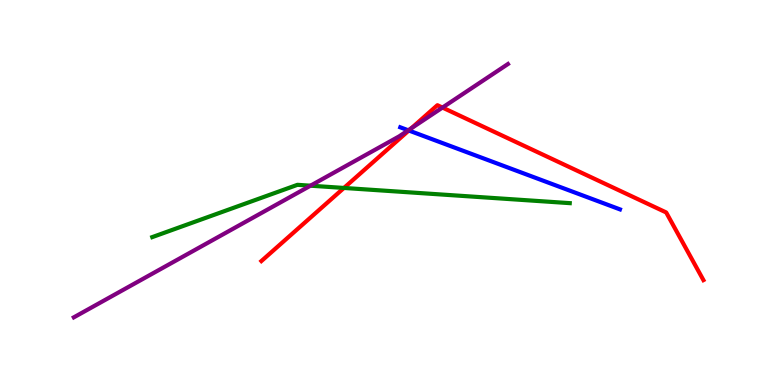[{'lines': ['blue', 'red'], 'intersections': [{'x': 5.28, 'y': 6.61}]}, {'lines': ['green', 'red'], 'intersections': [{'x': 4.44, 'y': 5.12}]}, {'lines': ['purple', 'red'], 'intersections': [{'x': 5.31, 'y': 6.67}, {'x': 5.71, 'y': 7.21}]}, {'lines': ['blue', 'green'], 'intersections': []}, {'lines': ['blue', 'purple'], 'intersections': [{'x': 5.27, 'y': 6.62}]}, {'lines': ['green', 'purple'], 'intersections': [{'x': 4.01, 'y': 5.18}]}]